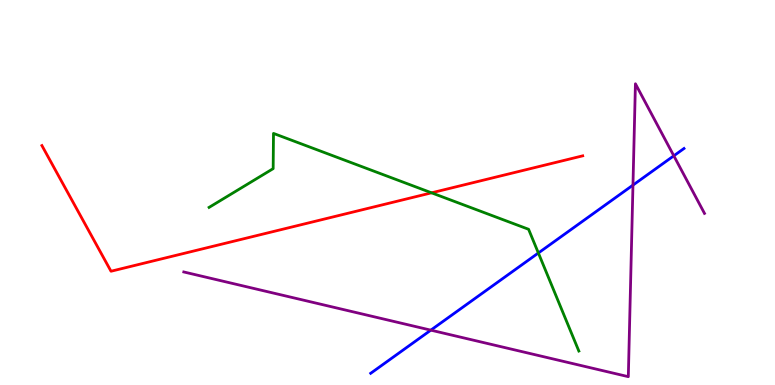[{'lines': ['blue', 'red'], 'intersections': []}, {'lines': ['green', 'red'], 'intersections': [{'x': 5.57, 'y': 4.99}]}, {'lines': ['purple', 'red'], 'intersections': []}, {'lines': ['blue', 'green'], 'intersections': [{'x': 6.95, 'y': 3.43}]}, {'lines': ['blue', 'purple'], 'intersections': [{'x': 5.56, 'y': 1.42}, {'x': 8.17, 'y': 5.19}, {'x': 8.69, 'y': 5.95}]}, {'lines': ['green', 'purple'], 'intersections': []}]